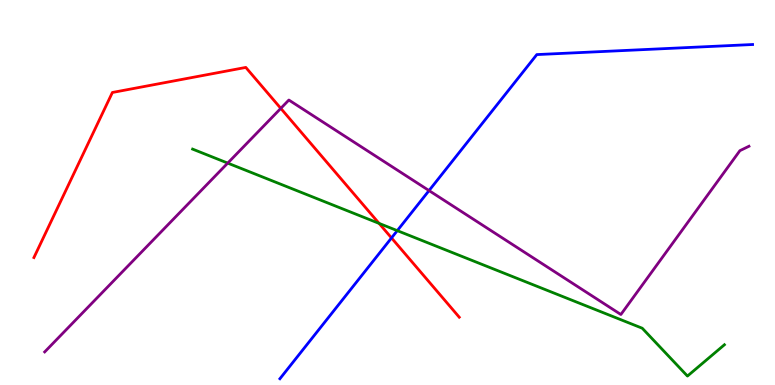[{'lines': ['blue', 'red'], 'intersections': [{'x': 5.05, 'y': 3.82}]}, {'lines': ['green', 'red'], 'intersections': [{'x': 4.89, 'y': 4.2}]}, {'lines': ['purple', 'red'], 'intersections': [{'x': 3.62, 'y': 7.19}]}, {'lines': ['blue', 'green'], 'intersections': [{'x': 5.13, 'y': 4.01}]}, {'lines': ['blue', 'purple'], 'intersections': [{'x': 5.54, 'y': 5.05}]}, {'lines': ['green', 'purple'], 'intersections': [{'x': 2.94, 'y': 5.76}]}]